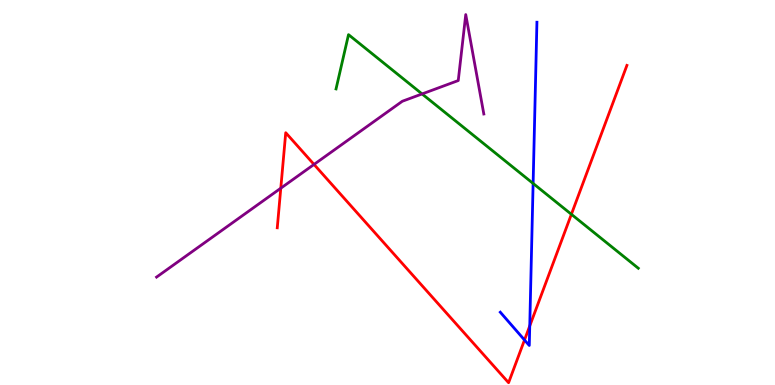[{'lines': ['blue', 'red'], 'intersections': [{'x': 6.77, 'y': 1.17}, {'x': 6.84, 'y': 1.53}]}, {'lines': ['green', 'red'], 'intersections': [{'x': 7.37, 'y': 4.43}]}, {'lines': ['purple', 'red'], 'intersections': [{'x': 3.62, 'y': 5.11}, {'x': 4.05, 'y': 5.73}]}, {'lines': ['blue', 'green'], 'intersections': [{'x': 6.88, 'y': 5.23}]}, {'lines': ['blue', 'purple'], 'intersections': []}, {'lines': ['green', 'purple'], 'intersections': [{'x': 5.45, 'y': 7.56}]}]